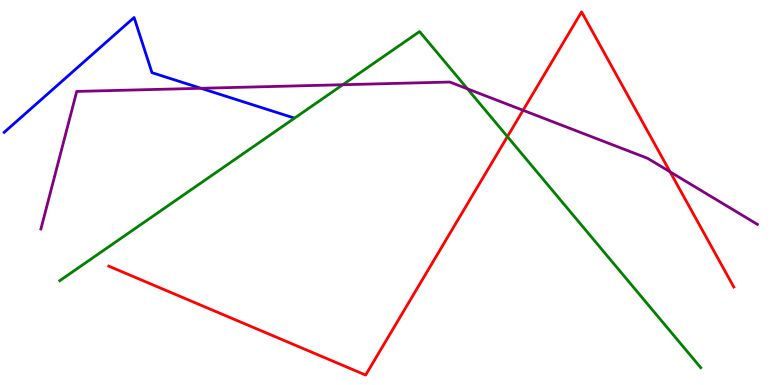[{'lines': ['blue', 'red'], 'intersections': []}, {'lines': ['green', 'red'], 'intersections': [{'x': 6.55, 'y': 6.45}]}, {'lines': ['purple', 'red'], 'intersections': [{'x': 6.75, 'y': 7.14}, {'x': 8.65, 'y': 5.54}]}, {'lines': ['blue', 'green'], 'intersections': []}, {'lines': ['blue', 'purple'], 'intersections': [{'x': 2.59, 'y': 7.71}]}, {'lines': ['green', 'purple'], 'intersections': [{'x': 4.42, 'y': 7.8}, {'x': 6.03, 'y': 7.69}]}]